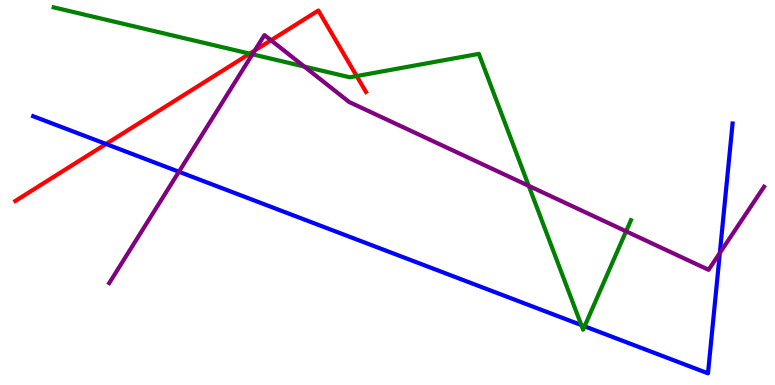[{'lines': ['blue', 'red'], 'intersections': [{'x': 1.37, 'y': 6.26}]}, {'lines': ['green', 'red'], 'intersections': [{'x': 3.22, 'y': 8.61}, {'x': 4.6, 'y': 8.02}]}, {'lines': ['purple', 'red'], 'intersections': [{'x': 3.29, 'y': 8.69}, {'x': 3.5, 'y': 8.95}]}, {'lines': ['blue', 'green'], 'intersections': [{'x': 7.5, 'y': 1.56}, {'x': 7.54, 'y': 1.52}]}, {'lines': ['blue', 'purple'], 'intersections': [{'x': 2.31, 'y': 5.54}, {'x': 9.29, 'y': 3.43}]}, {'lines': ['green', 'purple'], 'intersections': [{'x': 3.26, 'y': 8.59}, {'x': 3.93, 'y': 8.27}, {'x': 6.82, 'y': 5.17}, {'x': 8.08, 'y': 3.99}]}]